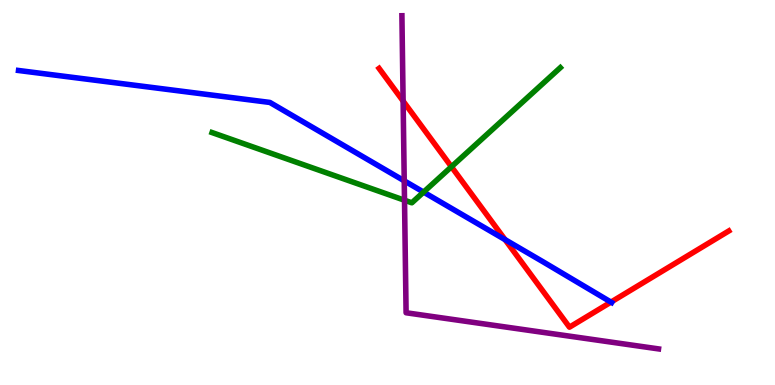[{'lines': ['blue', 'red'], 'intersections': [{'x': 6.52, 'y': 3.78}, {'x': 7.88, 'y': 2.15}]}, {'lines': ['green', 'red'], 'intersections': [{'x': 5.83, 'y': 5.67}]}, {'lines': ['purple', 'red'], 'intersections': [{'x': 5.2, 'y': 7.38}]}, {'lines': ['blue', 'green'], 'intersections': [{'x': 5.47, 'y': 5.01}]}, {'lines': ['blue', 'purple'], 'intersections': [{'x': 5.22, 'y': 5.3}]}, {'lines': ['green', 'purple'], 'intersections': [{'x': 5.22, 'y': 4.8}]}]